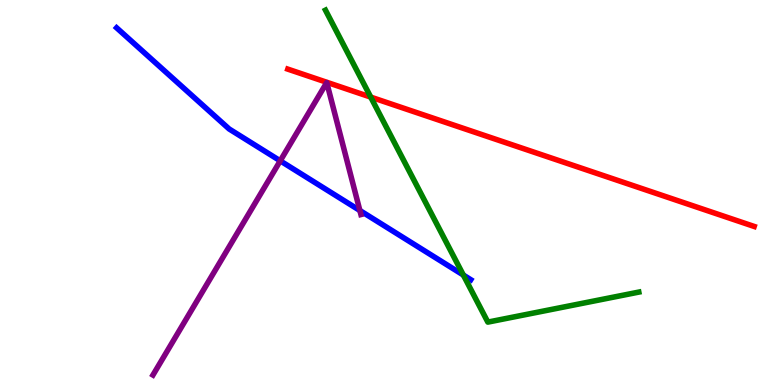[{'lines': ['blue', 'red'], 'intersections': []}, {'lines': ['green', 'red'], 'intersections': [{'x': 4.78, 'y': 7.48}]}, {'lines': ['purple', 'red'], 'intersections': []}, {'lines': ['blue', 'green'], 'intersections': [{'x': 5.98, 'y': 2.86}]}, {'lines': ['blue', 'purple'], 'intersections': [{'x': 3.62, 'y': 5.82}, {'x': 4.64, 'y': 4.53}]}, {'lines': ['green', 'purple'], 'intersections': []}]